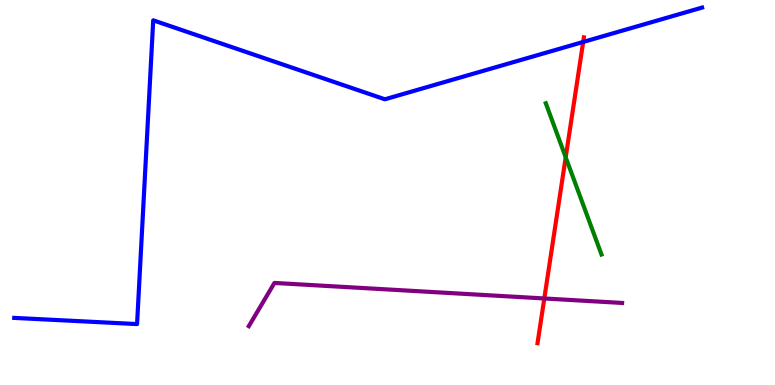[{'lines': ['blue', 'red'], 'intersections': [{'x': 7.52, 'y': 8.91}]}, {'lines': ['green', 'red'], 'intersections': [{'x': 7.3, 'y': 5.91}]}, {'lines': ['purple', 'red'], 'intersections': [{'x': 7.02, 'y': 2.25}]}, {'lines': ['blue', 'green'], 'intersections': []}, {'lines': ['blue', 'purple'], 'intersections': []}, {'lines': ['green', 'purple'], 'intersections': []}]